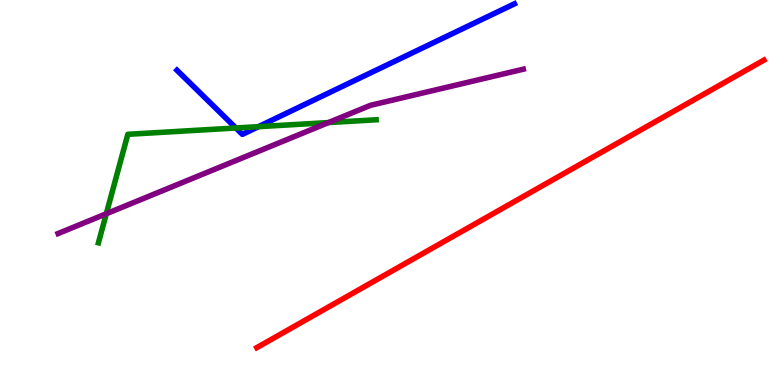[{'lines': ['blue', 'red'], 'intersections': []}, {'lines': ['green', 'red'], 'intersections': []}, {'lines': ['purple', 'red'], 'intersections': []}, {'lines': ['blue', 'green'], 'intersections': [{'x': 3.04, 'y': 6.68}, {'x': 3.33, 'y': 6.71}]}, {'lines': ['blue', 'purple'], 'intersections': []}, {'lines': ['green', 'purple'], 'intersections': [{'x': 1.37, 'y': 4.45}, {'x': 4.24, 'y': 6.82}]}]